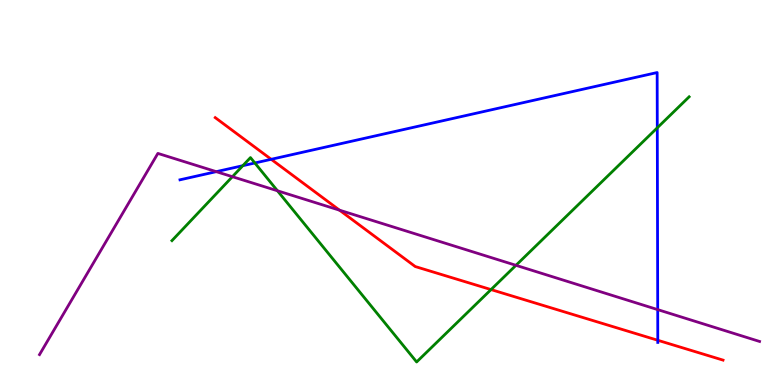[{'lines': ['blue', 'red'], 'intersections': [{'x': 3.5, 'y': 5.86}, {'x': 8.49, 'y': 1.16}]}, {'lines': ['green', 'red'], 'intersections': [{'x': 6.34, 'y': 2.48}]}, {'lines': ['purple', 'red'], 'intersections': [{'x': 4.38, 'y': 4.54}]}, {'lines': ['blue', 'green'], 'intersections': [{'x': 3.13, 'y': 5.7}, {'x': 3.29, 'y': 5.77}, {'x': 8.48, 'y': 6.68}]}, {'lines': ['blue', 'purple'], 'intersections': [{'x': 2.79, 'y': 5.54}, {'x': 8.49, 'y': 1.96}]}, {'lines': ['green', 'purple'], 'intersections': [{'x': 3.0, 'y': 5.41}, {'x': 3.58, 'y': 5.04}, {'x': 6.66, 'y': 3.11}]}]